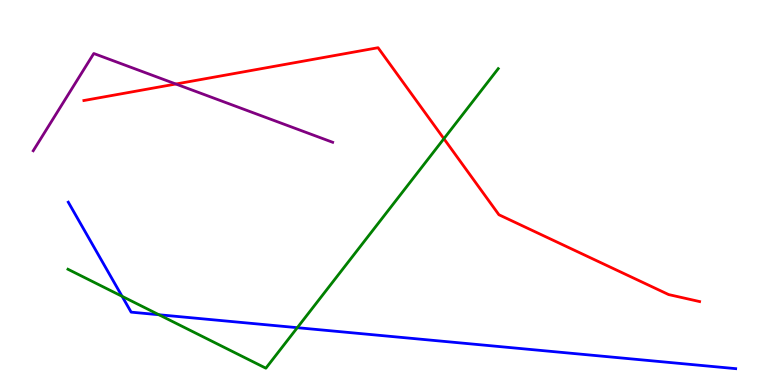[{'lines': ['blue', 'red'], 'intersections': []}, {'lines': ['green', 'red'], 'intersections': [{'x': 5.73, 'y': 6.4}]}, {'lines': ['purple', 'red'], 'intersections': [{'x': 2.27, 'y': 7.82}]}, {'lines': ['blue', 'green'], 'intersections': [{'x': 1.58, 'y': 2.3}, {'x': 2.05, 'y': 1.82}, {'x': 3.84, 'y': 1.49}]}, {'lines': ['blue', 'purple'], 'intersections': []}, {'lines': ['green', 'purple'], 'intersections': []}]